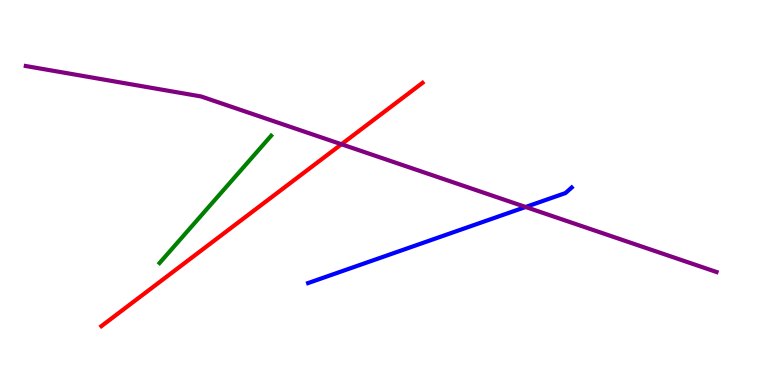[{'lines': ['blue', 'red'], 'intersections': []}, {'lines': ['green', 'red'], 'intersections': []}, {'lines': ['purple', 'red'], 'intersections': [{'x': 4.41, 'y': 6.25}]}, {'lines': ['blue', 'green'], 'intersections': []}, {'lines': ['blue', 'purple'], 'intersections': [{'x': 6.78, 'y': 4.62}]}, {'lines': ['green', 'purple'], 'intersections': []}]